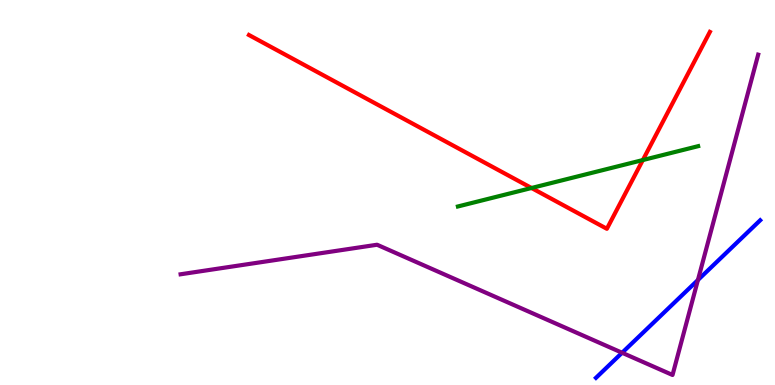[{'lines': ['blue', 'red'], 'intersections': []}, {'lines': ['green', 'red'], 'intersections': [{'x': 6.86, 'y': 5.12}, {'x': 8.29, 'y': 5.84}]}, {'lines': ['purple', 'red'], 'intersections': []}, {'lines': ['blue', 'green'], 'intersections': []}, {'lines': ['blue', 'purple'], 'intersections': [{'x': 8.03, 'y': 0.838}, {'x': 9.01, 'y': 2.73}]}, {'lines': ['green', 'purple'], 'intersections': []}]